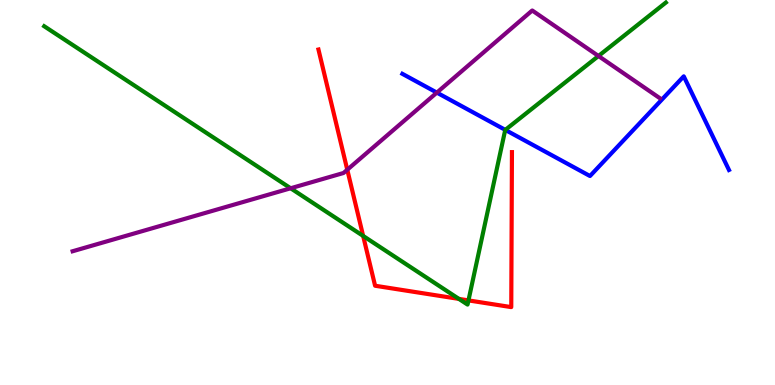[{'lines': ['blue', 'red'], 'intersections': []}, {'lines': ['green', 'red'], 'intersections': [{'x': 4.69, 'y': 3.87}, {'x': 5.92, 'y': 2.24}, {'x': 6.04, 'y': 2.2}]}, {'lines': ['purple', 'red'], 'intersections': [{'x': 4.48, 'y': 5.59}]}, {'lines': ['blue', 'green'], 'intersections': [{'x': 6.52, 'y': 6.63}]}, {'lines': ['blue', 'purple'], 'intersections': [{'x': 5.64, 'y': 7.59}]}, {'lines': ['green', 'purple'], 'intersections': [{'x': 3.75, 'y': 5.11}, {'x': 7.72, 'y': 8.55}]}]